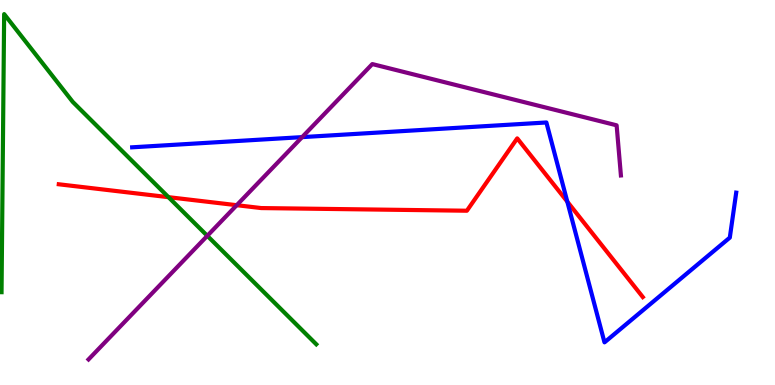[{'lines': ['blue', 'red'], 'intersections': [{'x': 7.32, 'y': 4.76}]}, {'lines': ['green', 'red'], 'intersections': [{'x': 2.17, 'y': 4.88}]}, {'lines': ['purple', 'red'], 'intersections': [{'x': 3.05, 'y': 4.67}]}, {'lines': ['blue', 'green'], 'intersections': []}, {'lines': ['blue', 'purple'], 'intersections': [{'x': 3.9, 'y': 6.44}]}, {'lines': ['green', 'purple'], 'intersections': [{'x': 2.67, 'y': 3.88}]}]